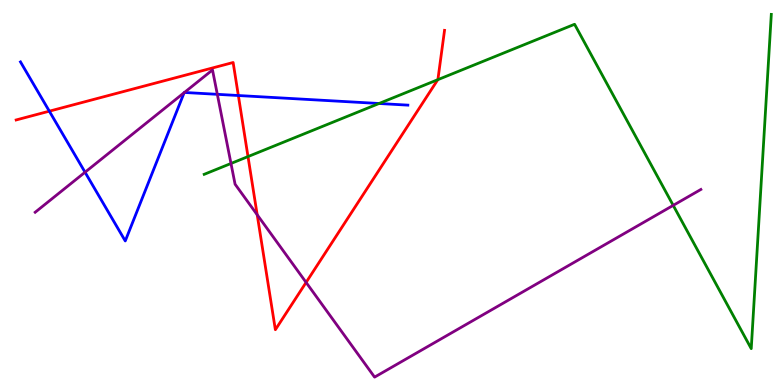[{'lines': ['blue', 'red'], 'intersections': [{'x': 0.636, 'y': 7.11}, {'x': 3.08, 'y': 7.52}]}, {'lines': ['green', 'red'], 'intersections': [{'x': 3.2, 'y': 5.93}, {'x': 5.65, 'y': 7.93}]}, {'lines': ['purple', 'red'], 'intersections': [{'x': 3.32, 'y': 4.42}, {'x': 3.95, 'y': 2.66}]}, {'lines': ['blue', 'green'], 'intersections': [{'x': 4.89, 'y': 7.31}]}, {'lines': ['blue', 'purple'], 'intersections': [{'x': 1.1, 'y': 5.53}, {'x': 2.38, 'y': 7.59}, {'x': 2.38, 'y': 7.6}, {'x': 2.8, 'y': 7.55}]}, {'lines': ['green', 'purple'], 'intersections': [{'x': 2.98, 'y': 5.75}, {'x': 8.69, 'y': 4.67}]}]